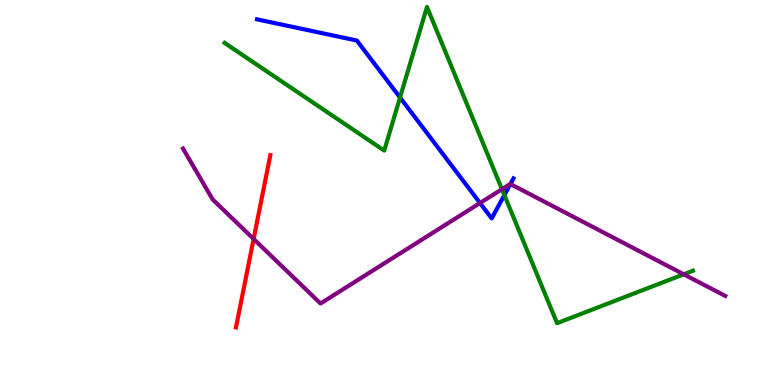[{'lines': ['blue', 'red'], 'intersections': []}, {'lines': ['green', 'red'], 'intersections': []}, {'lines': ['purple', 'red'], 'intersections': [{'x': 3.27, 'y': 3.79}]}, {'lines': ['blue', 'green'], 'intersections': [{'x': 5.16, 'y': 7.47}, {'x': 6.51, 'y': 4.93}]}, {'lines': ['blue', 'purple'], 'intersections': [{'x': 6.19, 'y': 4.73}, {'x': 6.59, 'y': 5.22}]}, {'lines': ['green', 'purple'], 'intersections': [{'x': 6.48, 'y': 5.09}, {'x': 8.82, 'y': 2.88}]}]